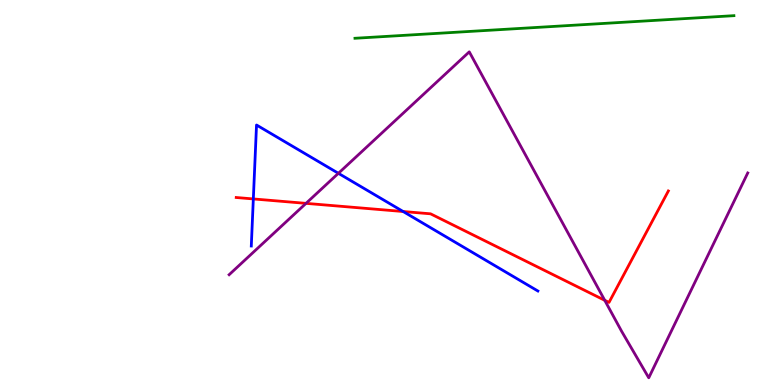[{'lines': ['blue', 'red'], 'intersections': [{'x': 3.27, 'y': 4.83}, {'x': 5.2, 'y': 4.51}]}, {'lines': ['green', 'red'], 'intersections': []}, {'lines': ['purple', 'red'], 'intersections': [{'x': 3.95, 'y': 4.72}, {'x': 7.8, 'y': 2.2}]}, {'lines': ['blue', 'green'], 'intersections': []}, {'lines': ['blue', 'purple'], 'intersections': [{'x': 4.37, 'y': 5.5}]}, {'lines': ['green', 'purple'], 'intersections': []}]